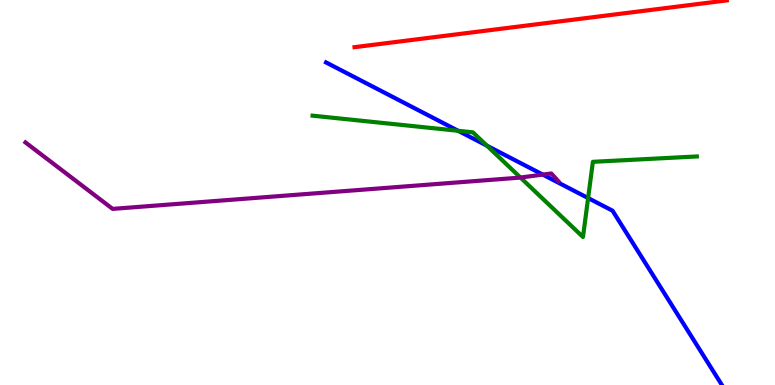[{'lines': ['blue', 'red'], 'intersections': []}, {'lines': ['green', 'red'], 'intersections': []}, {'lines': ['purple', 'red'], 'intersections': []}, {'lines': ['blue', 'green'], 'intersections': [{'x': 5.91, 'y': 6.6}, {'x': 6.28, 'y': 6.22}, {'x': 7.59, 'y': 4.86}]}, {'lines': ['blue', 'purple'], 'intersections': [{'x': 7.0, 'y': 5.46}]}, {'lines': ['green', 'purple'], 'intersections': [{'x': 6.72, 'y': 5.39}]}]